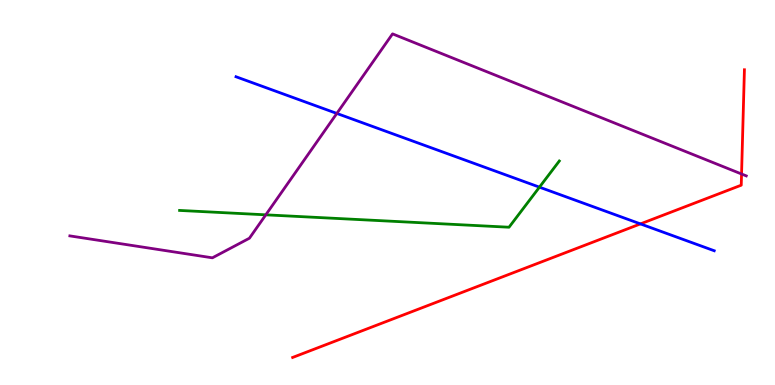[{'lines': ['blue', 'red'], 'intersections': [{'x': 8.26, 'y': 4.18}]}, {'lines': ['green', 'red'], 'intersections': []}, {'lines': ['purple', 'red'], 'intersections': [{'x': 9.57, 'y': 5.48}]}, {'lines': ['blue', 'green'], 'intersections': [{'x': 6.96, 'y': 5.14}]}, {'lines': ['blue', 'purple'], 'intersections': [{'x': 4.35, 'y': 7.05}]}, {'lines': ['green', 'purple'], 'intersections': [{'x': 3.43, 'y': 4.42}]}]